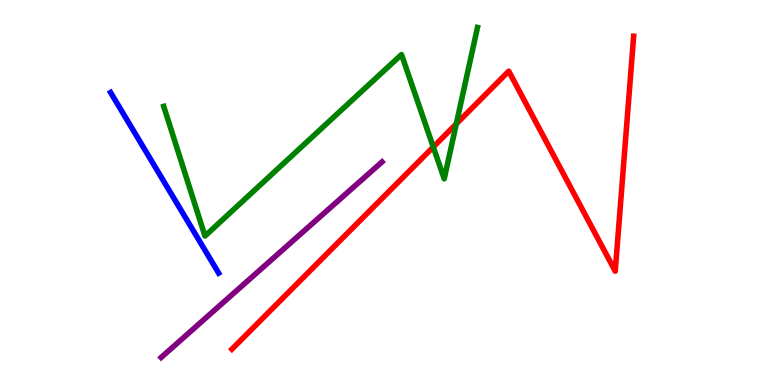[{'lines': ['blue', 'red'], 'intersections': []}, {'lines': ['green', 'red'], 'intersections': [{'x': 5.59, 'y': 6.18}, {'x': 5.89, 'y': 6.78}]}, {'lines': ['purple', 'red'], 'intersections': []}, {'lines': ['blue', 'green'], 'intersections': []}, {'lines': ['blue', 'purple'], 'intersections': []}, {'lines': ['green', 'purple'], 'intersections': []}]